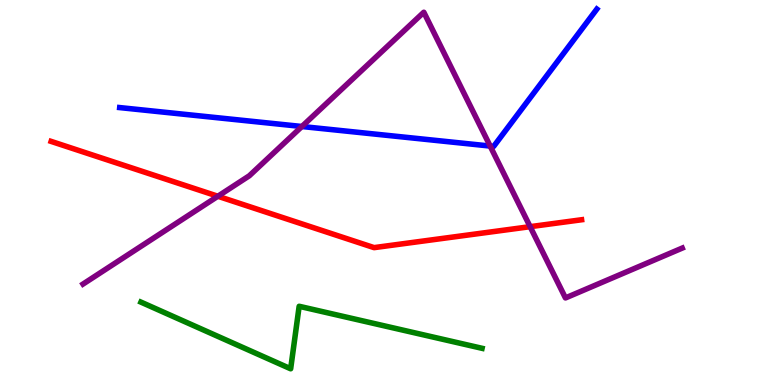[{'lines': ['blue', 'red'], 'intersections': []}, {'lines': ['green', 'red'], 'intersections': []}, {'lines': ['purple', 'red'], 'intersections': [{'x': 2.81, 'y': 4.9}, {'x': 6.84, 'y': 4.11}]}, {'lines': ['blue', 'green'], 'intersections': []}, {'lines': ['blue', 'purple'], 'intersections': [{'x': 3.9, 'y': 6.71}, {'x': 6.32, 'y': 6.21}]}, {'lines': ['green', 'purple'], 'intersections': []}]